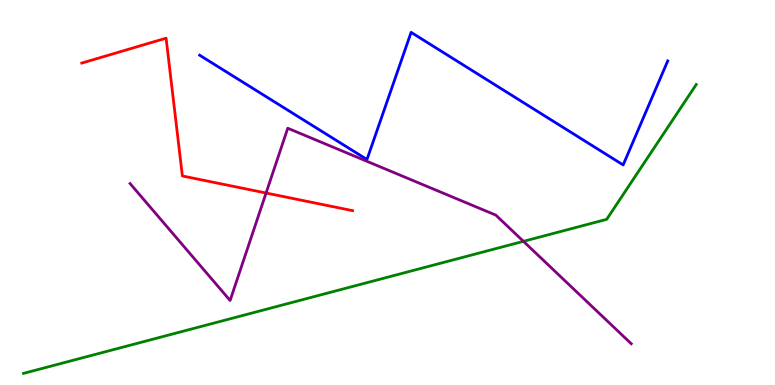[{'lines': ['blue', 'red'], 'intersections': []}, {'lines': ['green', 'red'], 'intersections': []}, {'lines': ['purple', 'red'], 'intersections': [{'x': 3.43, 'y': 4.99}]}, {'lines': ['blue', 'green'], 'intersections': []}, {'lines': ['blue', 'purple'], 'intersections': []}, {'lines': ['green', 'purple'], 'intersections': [{'x': 6.75, 'y': 3.73}]}]